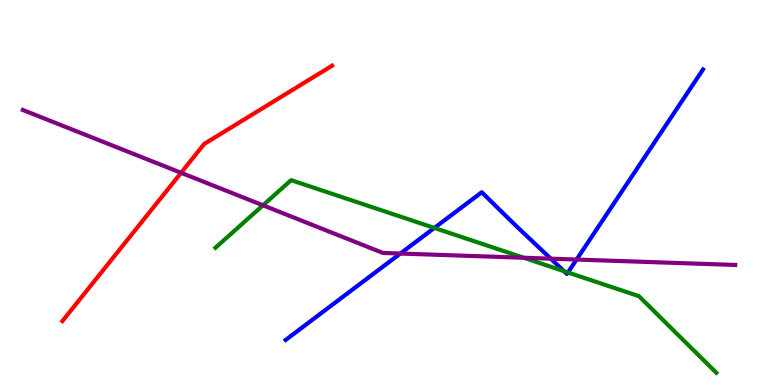[{'lines': ['blue', 'red'], 'intersections': []}, {'lines': ['green', 'red'], 'intersections': []}, {'lines': ['purple', 'red'], 'intersections': [{'x': 2.34, 'y': 5.51}]}, {'lines': ['blue', 'green'], 'intersections': [{'x': 5.6, 'y': 4.08}, {'x': 7.28, 'y': 2.96}, {'x': 7.33, 'y': 2.92}]}, {'lines': ['blue', 'purple'], 'intersections': [{'x': 5.17, 'y': 3.41}, {'x': 7.11, 'y': 3.28}, {'x': 7.44, 'y': 3.26}]}, {'lines': ['green', 'purple'], 'intersections': [{'x': 3.39, 'y': 4.67}, {'x': 6.76, 'y': 3.31}]}]